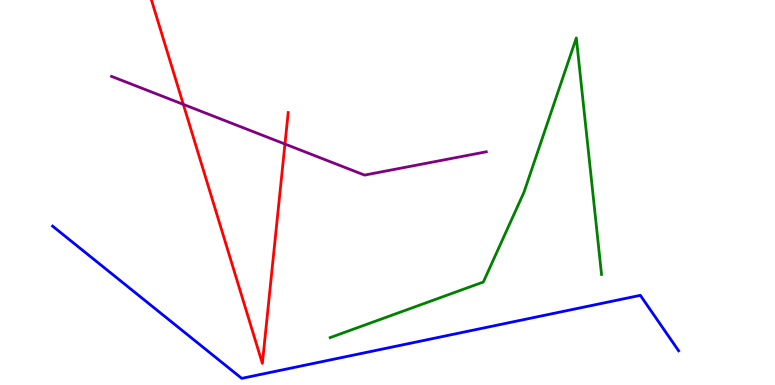[{'lines': ['blue', 'red'], 'intersections': []}, {'lines': ['green', 'red'], 'intersections': []}, {'lines': ['purple', 'red'], 'intersections': [{'x': 2.37, 'y': 7.29}, {'x': 3.68, 'y': 6.26}]}, {'lines': ['blue', 'green'], 'intersections': []}, {'lines': ['blue', 'purple'], 'intersections': []}, {'lines': ['green', 'purple'], 'intersections': []}]